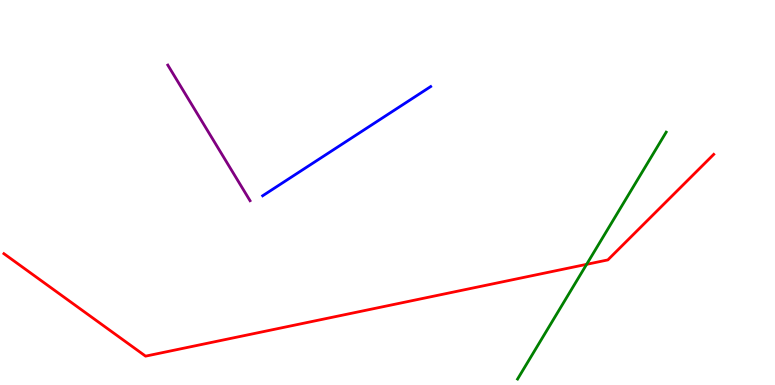[{'lines': ['blue', 'red'], 'intersections': []}, {'lines': ['green', 'red'], 'intersections': [{'x': 7.57, 'y': 3.13}]}, {'lines': ['purple', 'red'], 'intersections': []}, {'lines': ['blue', 'green'], 'intersections': []}, {'lines': ['blue', 'purple'], 'intersections': []}, {'lines': ['green', 'purple'], 'intersections': []}]